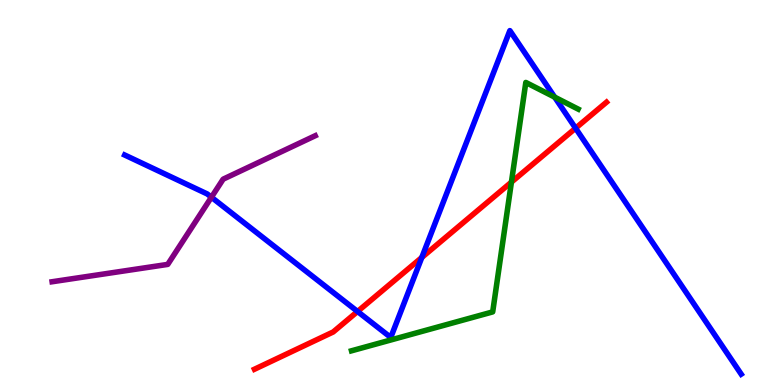[{'lines': ['blue', 'red'], 'intersections': [{'x': 4.61, 'y': 1.91}, {'x': 5.44, 'y': 3.31}, {'x': 7.43, 'y': 6.67}]}, {'lines': ['green', 'red'], 'intersections': [{'x': 6.6, 'y': 5.27}]}, {'lines': ['purple', 'red'], 'intersections': []}, {'lines': ['blue', 'green'], 'intersections': [{'x': 7.16, 'y': 7.48}]}, {'lines': ['blue', 'purple'], 'intersections': [{'x': 2.73, 'y': 4.88}]}, {'lines': ['green', 'purple'], 'intersections': []}]